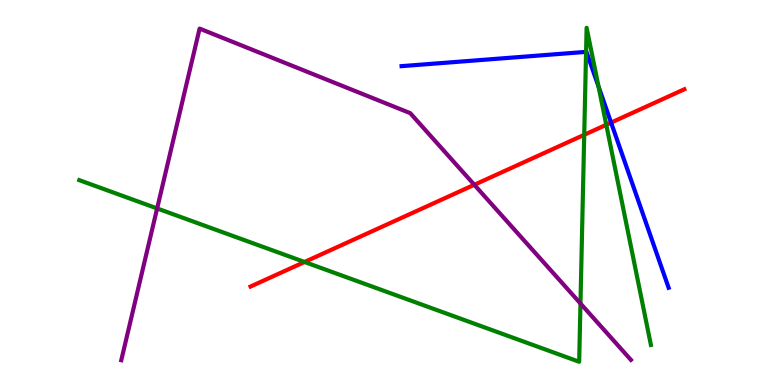[{'lines': ['blue', 'red'], 'intersections': [{'x': 7.88, 'y': 6.82}]}, {'lines': ['green', 'red'], 'intersections': [{'x': 3.93, 'y': 3.2}, {'x': 7.54, 'y': 6.5}, {'x': 7.82, 'y': 6.76}]}, {'lines': ['purple', 'red'], 'intersections': [{'x': 6.12, 'y': 5.2}]}, {'lines': ['blue', 'green'], 'intersections': [{'x': 7.56, 'y': 8.65}, {'x': 7.72, 'y': 7.75}]}, {'lines': ['blue', 'purple'], 'intersections': []}, {'lines': ['green', 'purple'], 'intersections': [{'x': 2.03, 'y': 4.59}, {'x': 7.49, 'y': 2.12}]}]